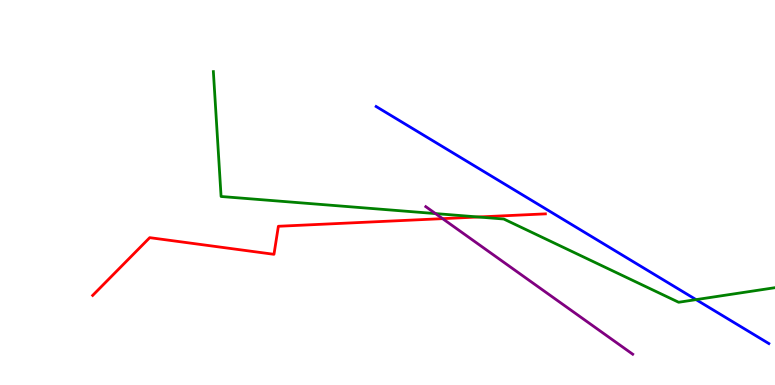[{'lines': ['blue', 'red'], 'intersections': []}, {'lines': ['green', 'red'], 'intersections': [{'x': 6.17, 'y': 4.36}]}, {'lines': ['purple', 'red'], 'intersections': [{'x': 5.71, 'y': 4.32}]}, {'lines': ['blue', 'green'], 'intersections': [{'x': 8.98, 'y': 2.22}]}, {'lines': ['blue', 'purple'], 'intersections': []}, {'lines': ['green', 'purple'], 'intersections': [{'x': 5.62, 'y': 4.45}]}]